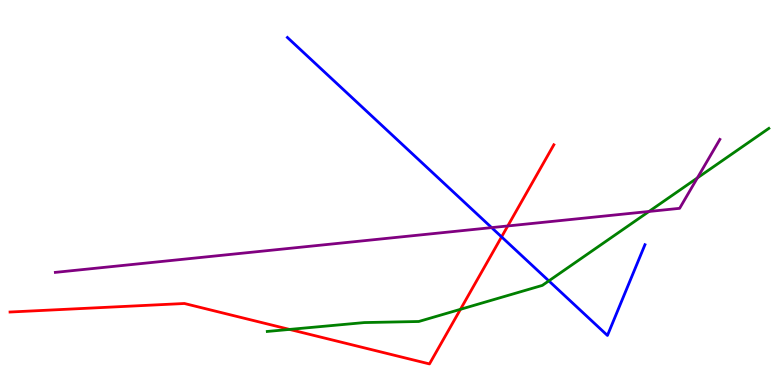[{'lines': ['blue', 'red'], 'intersections': [{'x': 6.47, 'y': 3.85}]}, {'lines': ['green', 'red'], 'intersections': [{'x': 3.74, 'y': 1.44}, {'x': 5.94, 'y': 1.97}]}, {'lines': ['purple', 'red'], 'intersections': [{'x': 6.55, 'y': 4.13}]}, {'lines': ['blue', 'green'], 'intersections': [{'x': 7.08, 'y': 2.7}]}, {'lines': ['blue', 'purple'], 'intersections': [{'x': 6.34, 'y': 4.09}]}, {'lines': ['green', 'purple'], 'intersections': [{'x': 8.37, 'y': 4.51}, {'x': 9.0, 'y': 5.38}]}]